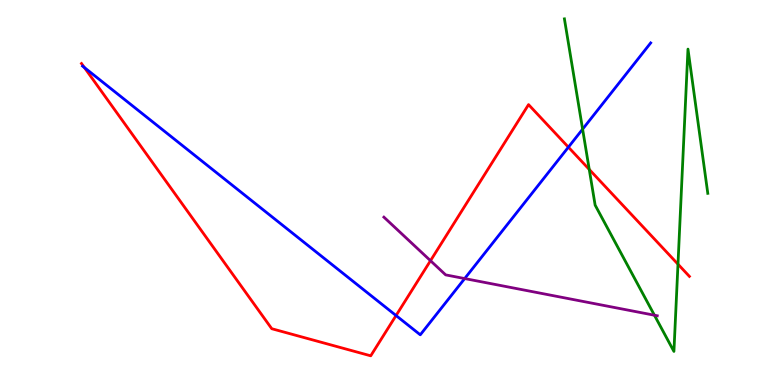[{'lines': ['blue', 'red'], 'intersections': [{'x': 1.09, 'y': 8.25}, {'x': 5.11, 'y': 1.8}, {'x': 7.33, 'y': 6.18}]}, {'lines': ['green', 'red'], 'intersections': [{'x': 7.6, 'y': 5.6}, {'x': 8.75, 'y': 3.14}]}, {'lines': ['purple', 'red'], 'intersections': [{'x': 5.55, 'y': 3.23}]}, {'lines': ['blue', 'green'], 'intersections': [{'x': 7.52, 'y': 6.65}]}, {'lines': ['blue', 'purple'], 'intersections': [{'x': 6.0, 'y': 2.76}]}, {'lines': ['green', 'purple'], 'intersections': [{'x': 8.44, 'y': 1.81}]}]